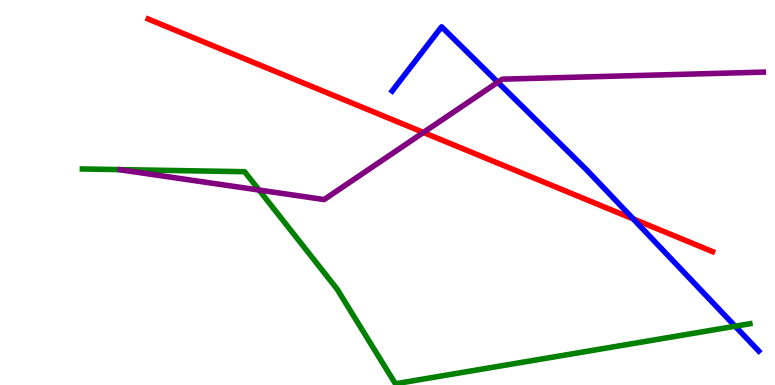[{'lines': ['blue', 'red'], 'intersections': [{'x': 8.17, 'y': 4.31}]}, {'lines': ['green', 'red'], 'intersections': []}, {'lines': ['purple', 'red'], 'intersections': [{'x': 5.46, 'y': 6.56}]}, {'lines': ['blue', 'green'], 'intersections': [{'x': 9.49, 'y': 1.53}]}, {'lines': ['blue', 'purple'], 'intersections': [{'x': 6.42, 'y': 7.86}]}, {'lines': ['green', 'purple'], 'intersections': [{'x': 3.34, 'y': 5.06}]}]